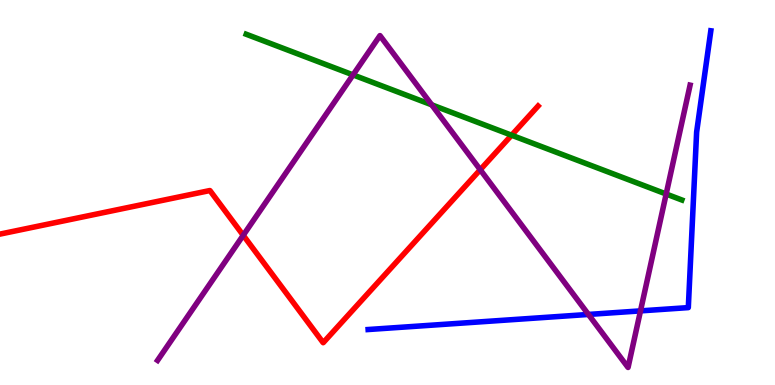[{'lines': ['blue', 'red'], 'intersections': []}, {'lines': ['green', 'red'], 'intersections': [{'x': 6.6, 'y': 6.49}]}, {'lines': ['purple', 'red'], 'intersections': [{'x': 3.14, 'y': 3.89}, {'x': 6.2, 'y': 5.59}]}, {'lines': ['blue', 'green'], 'intersections': []}, {'lines': ['blue', 'purple'], 'intersections': [{'x': 7.59, 'y': 1.83}, {'x': 8.26, 'y': 1.93}]}, {'lines': ['green', 'purple'], 'intersections': [{'x': 4.56, 'y': 8.05}, {'x': 5.57, 'y': 7.28}, {'x': 8.6, 'y': 4.96}]}]